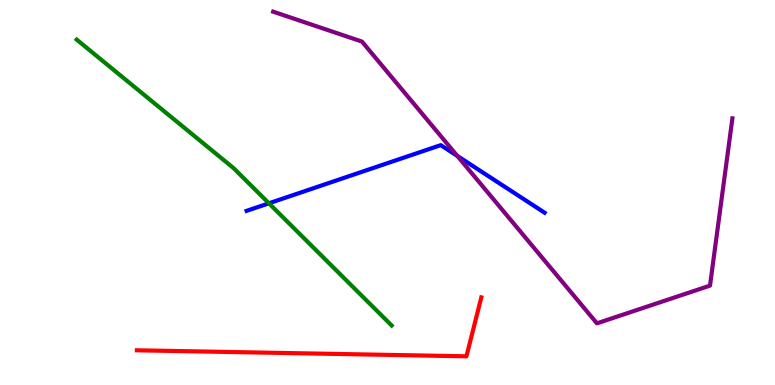[{'lines': ['blue', 'red'], 'intersections': []}, {'lines': ['green', 'red'], 'intersections': []}, {'lines': ['purple', 'red'], 'intersections': []}, {'lines': ['blue', 'green'], 'intersections': [{'x': 3.47, 'y': 4.72}]}, {'lines': ['blue', 'purple'], 'intersections': [{'x': 5.9, 'y': 5.95}]}, {'lines': ['green', 'purple'], 'intersections': []}]